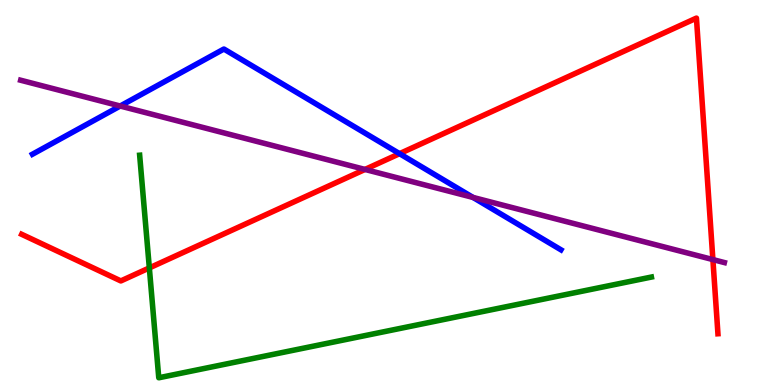[{'lines': ['blue', 'red'], 'intersections': [{'x': 5.16, 'y': 6.01}]}, {'lines': ['green', 'red'], 'intersections': [{'x': 1.93, 'y': 3.04}]}, {'lines': ['purple', 'red'], 'intersections': [{'x': 4.71, 'y': 5.6}, {'x': 9.2, 'y': 3.26}]}, {'lines': ['blue', 'green'], 'intersections': []}, {'lines': ['blue', 'purple'], 'intersections': [{'x': 1.55, 'y': 7.25}, {'x': 6.1, 'y': 4.87}]}, {'lines': ['green', 'purple'], 'intersections': []}]